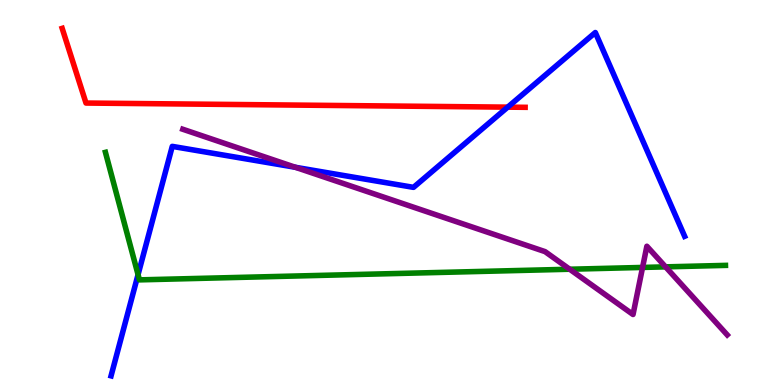[{'lines': ['blue', 'red'], 'intersections': [{'x': 6.55, 'y': 7.22}]}, {'lines': ['green', 'red'], 'intersections': []}, {'lines': ['purple', 'red'], 'intersections': []}, {'lines': ['blue', 'green'], 'intersections': [{'x': 1.78, 'y': 2.87}]}, {'lines': ['blue', 'purple'], 'intersections': [{'x': 3.81, 'y': 5.65}]}, {'lines': ['green', 'purple'], 'intersections': [{'x': 7.35, 'y': 3.01}, {'x': 8.29, 'y': 3.05}, {'x': 8.59, 'y': 3.07}]}]